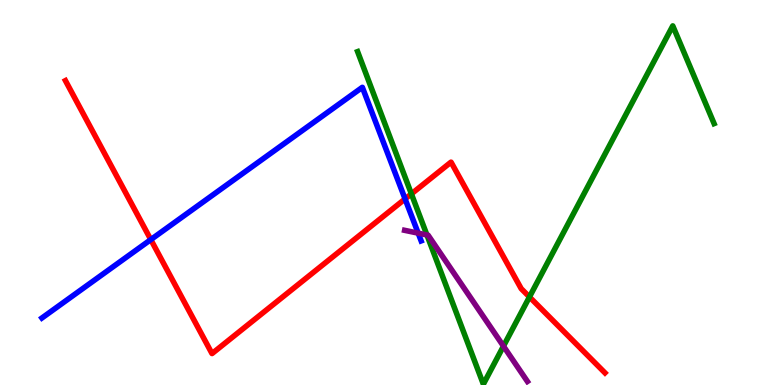[{'lines': ['blue', 'red'], 'intersections': [{'x': 1.95, 'y': 3.78}, {'x': 5.23, 'y': 4.83}]}, {'lines': ['green', 'red'], 'intersections': [{'x': 5.31, 'y': 4.96}, {'x': 6.83, 'y': 2.29}]}, {'lines': ['purple', 'red'], 'intersections': []}, {'lines': ['blue', 'green'], 'intersections': []}, {'lines': ['blue', 'purple'], 'intersections': [{'x': 5.4, 'y': 3.94}]}, {'lines': ['green', 'purple'], 'intersections': [{'x': 5.51, 'y': 3.9}, {'x': 6.5, 'y': 1.01}]}]